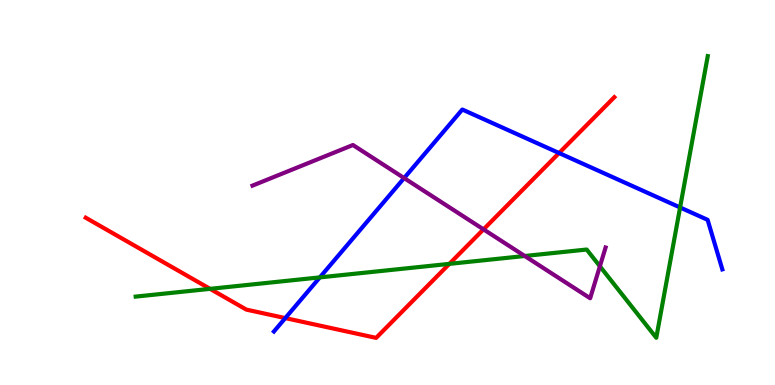[{'lines': ['blue', 'red'], 'intersections': [{'x': 3.68, 'y': 1.74}, {'x': 7.21, 'y': 6.02}]}, {'lines': ['green', 'red'], 'intersections': [{'x': 2.71, 'y': 2.5}, {'x': 5.8, 'y': 3.15}]}, {'lines': ['purple', 'red'], 'intersections': [{'x': 6.24, 'y': 4.04}]}, {'lines': ['blue', 'green'], 'intersections': [{'x': 4.13, 'y': 2.8}, {'x': 8.78, 'y': 4.61}]}, {'lines': ['blue', 'purple'], 'intersections': [{'x': 5.21, 'y': 5.37}]}, {'lines': ['green', 'purple'], 'intersections': [{'x': 6.77, 'y': 3.35}, {'x': 7.74, 'y': 3.08}]}]